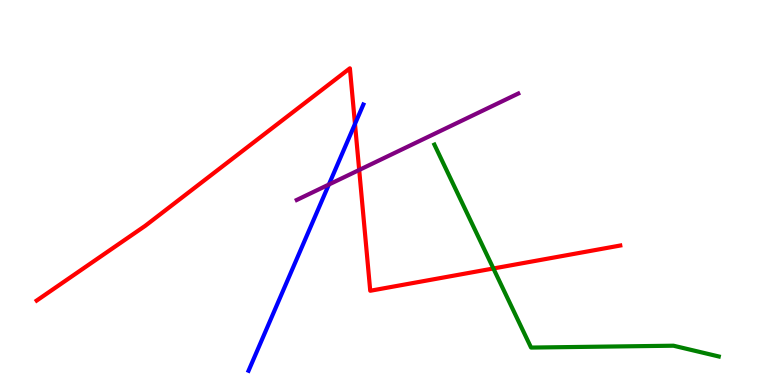[{'lines': ['blue', 'red'], 'intersections': [{'x': 4.58, 'y': 6.78}]}, {'lines': ['green', 'red'], 'intersections': [{'x': 6.37, 'y': 3.03}]}, {'lines': ['purple', 'red'], 'intersections': [{'x': 4.63, 'y': 5.59}]}, {'lines': ['blue', 'green'], 'intersections': []}, {'lines': ['blue', 'purple'], 'intersections': [{'x': 4.24, 'y': 5.21}]}, {'lines': ['green', 'purple'], 'intersections': []}]